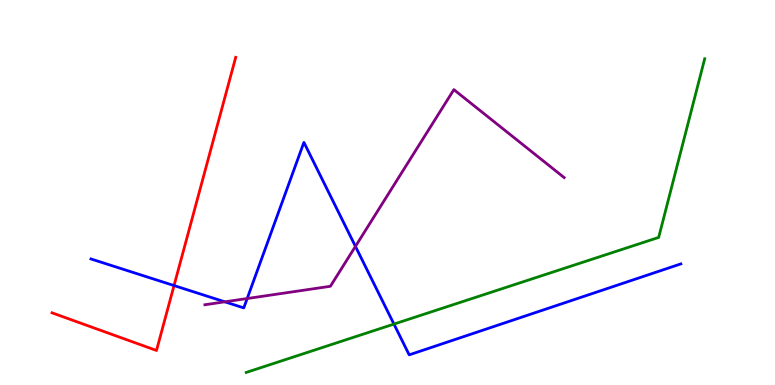[{'lines': ['blue', 'red'], 'intersections': [{'x': 2.25, 'y': 2.58}]}, {'lines': ['green', 'red'], 'intersections': []}, {'lines': ['purple', 'red'], 'intersections': []}, {'lines': ['blue', 'green'], 'intersections': [{'x': 5.08, 'y': 1.58}]}, {'lines': ['blue', 'purple'], 'intersections': [{'x': 2.9, 'y': 2.16}, {'x': 3.19, 'y': 2.25}, {'x': 4.59, 'y': 3.6}]}, {'lines': ['green', 'purple'], 'intersections': []}]